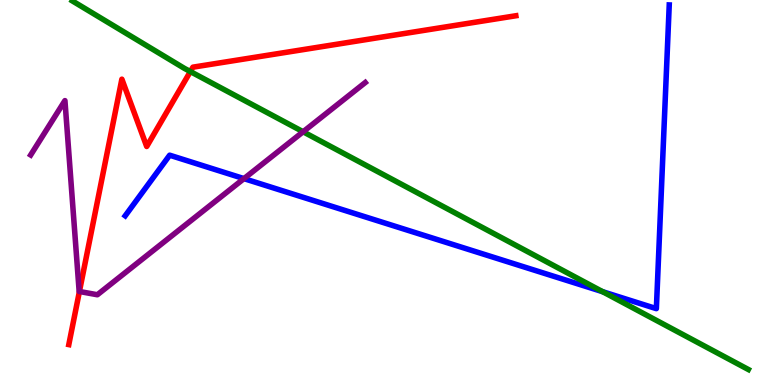[{'lines': ['blue', 'red'], 'intersections': []}, {'lines': ['green', 'red'], 'intersections': [{'x': 2.46, 'y': 8.14}]}, {'lines': ['purple', 'red'], 'intersections': [{'x': 1.02, 'y': 2.43}]}, {'lines': ['blue', 'green'], 'intersections': [{'x': 7.78, 'y': 2.42}]}, {'lines': ['blue', 'purple'], 'intersections': [{'x': 3.15, 'y': 5.36}]}, {'lines': ['green', 'purple'], 'intersections': [{'x': 3.91, 'y': 6.58}]}]